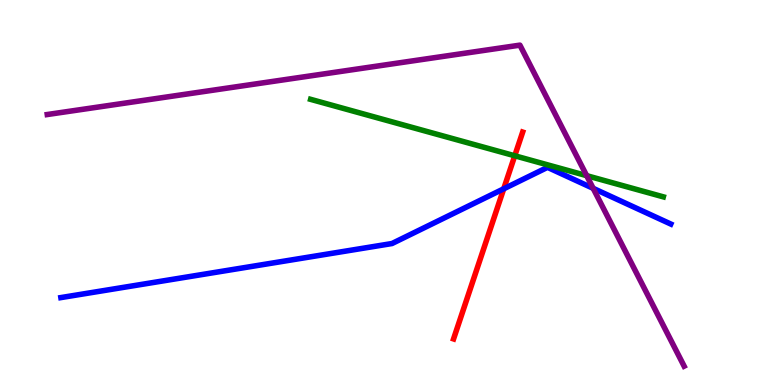[{'lines': ['blue', 'red'], 'intersections': [{'x': 6.5, 'y': 5.1}]}, {'lines': ['green', 'red'], 'intersections': [{'x': 6.64, 'y': 5.95}]}, {'lines': ['purple', 'red'], 'intersections': []}, {'lines': ['blue', 'green'], 'intersections': []}, {'lines': ['blue', 'purple'], 'intersections': [{'x': 7.65, 'y': 5.11}]}, {'lines': ['green', 'purple'], 'intersections': [{'x': 7.57, 'y': 5.44}]}]